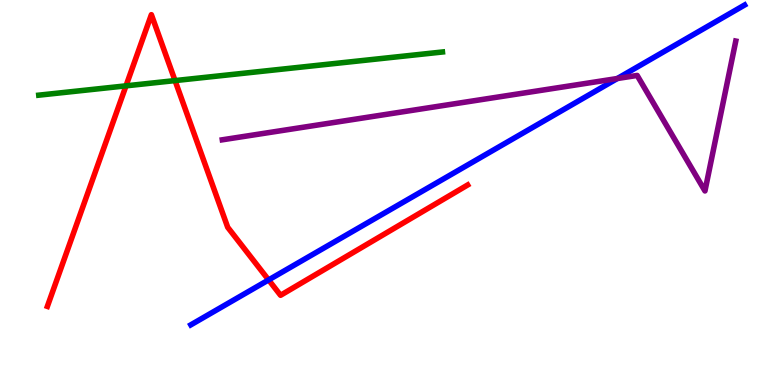[{'lines': ['blue', 'red'], 'intersections': [{'x': 3.47, 'y': 2.73}]}, {'lines': ['green', 'red'], 'intersections': [{'x': 1.63, 'y': 7.77}, {'x': 2.26, 'y': 7.91}]}, {'lines': ['purple', 'red'], 'intersections': []}, {'lines': ['blue', 'green'], 'intersections': []}, {'lines': ['blue', 'purple'], 'intersections': [{'x': 7.97, 'y': 7.96}]}, {'lines': ['green', 'purple'], 'intersections': []}]